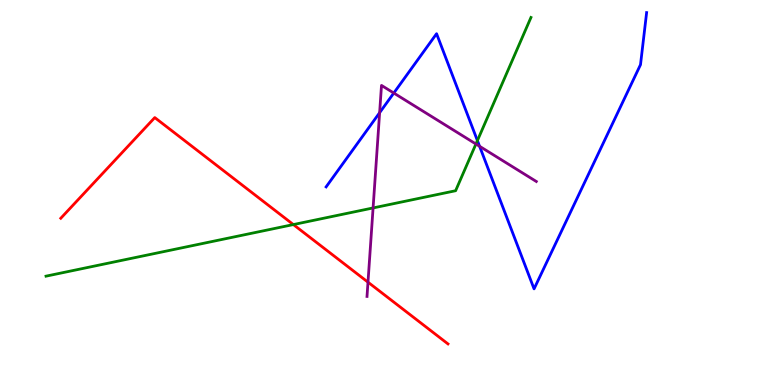[{'lines': ['blue', 'red'], 'intersections': []}, {'lines': ['green', 'red'], 'intersections': [{'x': 3.79, 'y': 4.17}]}, {'lines': ['purple', 'red'], 'intersections': [{'x': 4.75, 'y': 2.67}]}, {'lines': ['blue', 'green'], 'intersections': [{'x': 6.16, 'y': 6.35}]}, {'lines': ['blue', 'purple'], 'intersections': [{'x': 4.9, 'y': 7.07}, {'x': 5.08, 'y': 7.58}, {'x': 6.19, 'y': 6.2}]}, {'lines': ['green', 'purple'], 'intersections': [{'x': 4.81, 'y': 4.6}, {'x': 6.14, 'y': 6.26}]}]